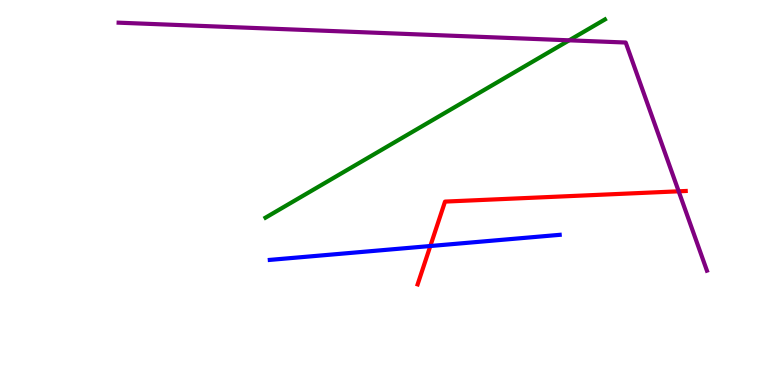[{'lines': ['blue', 'red'], 'intersections': [{'x': 5.55, 'y': 3.61}]}, {'lines': ['green', 'red'], 'intersections': []}, {'lines': ['purple', 'red'], 'intersections': [{'x': 8.76, 'y': 5.03}]}, {'lines': ['blue', 'green'], 'intersections': []}, {'lines': ['blue', 'purple'], 'intersections': []}, {'lines': ['green', 'purple'], 'intersections': [{'x': 7.34, 'y': 8.95}]}]